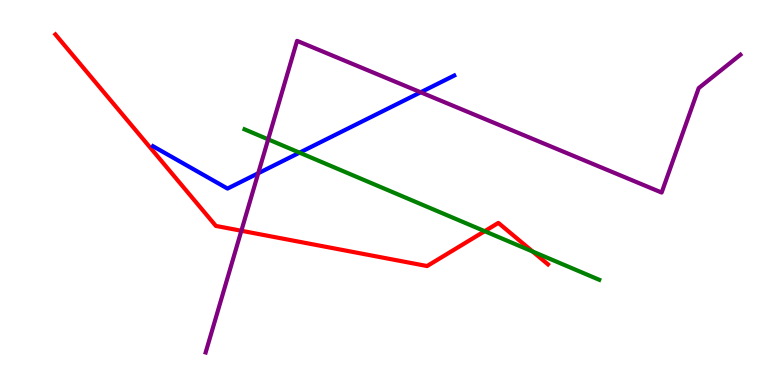[{'lines': ['blue', 'red'], 'intersections': []}, {'lines': ['green', 'red'], 'intersections': [{'x': 6.25, 'y': 4.0}, {'x': 6.87, 'y': 3.47}]}, {'lines': ['purple', 'red'], 'intersections': [{'x': 3.11, 'y': 4.01}]}, {'lines': ['blue', 'green'], 'intersections': [{'x': 3.87, 'y': 6.03}]}, {'lines': ['blue', 'purple'], 'intersections': [{'x': 3.33, 'y': 5.5}, {'x': 5.43, 'y': 7.6}]}, {'lines': ['green', 'purple'], 'intersections': [{'x': 3.46, 'y': 6.38}]}]